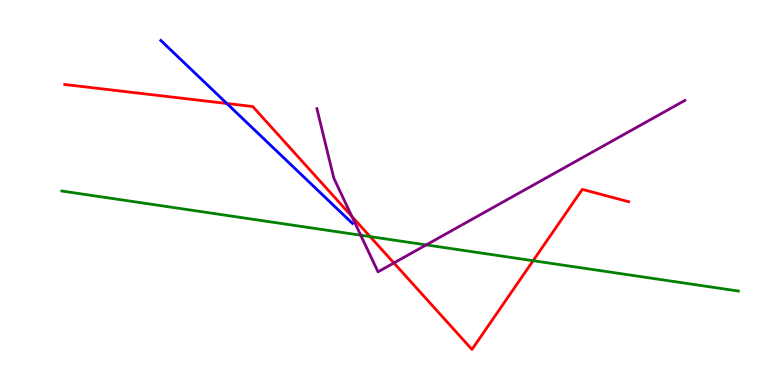[{'lines': ['blue', 'red'], 'intersections': [{'x': 2.93, 'y': 7.31}]}, {'lines': ['green', 'red'], 'intersections': [{'x': 4.78, 'y': 3.85}, {'x': 6.88, 'y': 3.23}]}, {'lines': ['purple', 'red'], 'intersections': [{'x': 4.54, 'y': 4.38}, {'x': 5.08, 'y': 3.17}]}, {'lines': ['blue', 'green'], 'intersections': []}, {'lines': ['blue', 'purple'], 'intersections': []}, {'lines': ['green', 'purple'], 'intersections': [{'x': 4.65, 'y': 3.89}, {'x': 5.5, 'y': 3.64}]}]